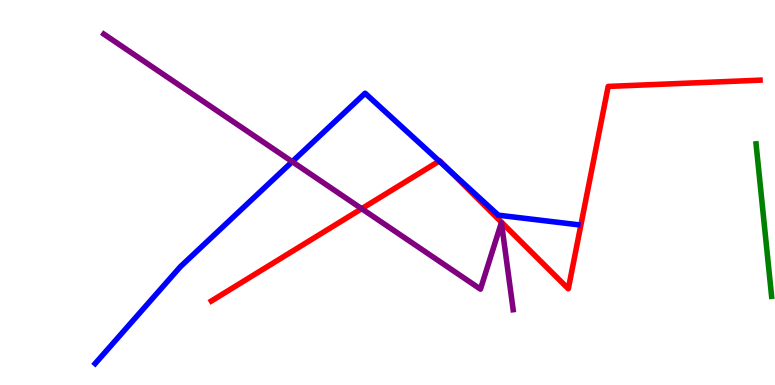[{'lines': ['blue', 'red'], 'intersections': [{'x': 5.67, 'y': 5.82}, {'x': 5.8, 'y': 5.58}]}, {'lines': ['green', 'red'], 'intersections': []}, {'lines': ['purple', 'red'], 'intersections': [{'x': 4.67, 'y': 4.58}]}, {'lines': ['blue', 'green'], 'intersections': []}, {'lines': ['blue', 'purple'], 'intersections': [{'x': 3.77, 'y': 5.8}]}, {'lines': ['green', 'purple'], 'intersections': []}]